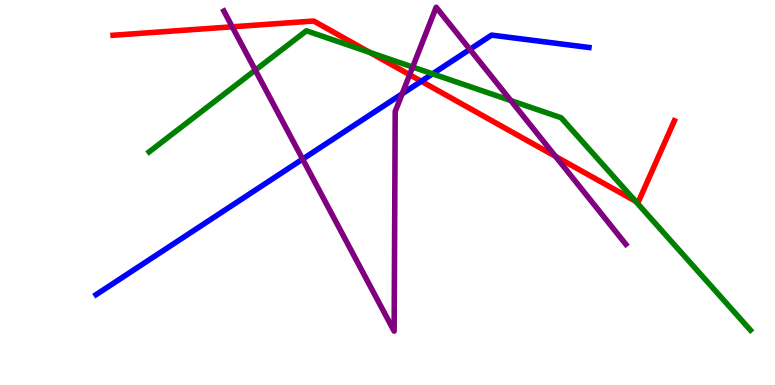[{'lines': ['blue', 'red'], 'intersections': [{'x': 5.44, 'y': 7.89}]}, {'lines': ['green', 'red'], 'intersections': [{'x': 4.77, 'y': 8.64}, {'x': 8.2, 'y': 4.78}]}, {'lines': ['purple', 'red'], 'intersections': [{'x': 3.0, 'y': 9.3}, {'x': 5.29, 'y': 8.06}, {'x': 7.17, 'y': 5.94}]}, {'lines': ['blue', 'green'], 'intersections': [{'x': 5.58, 'y': 8.08}]}, {'lines': ['blue', 'purple'], 'intersections': [{'x': 3.9, 'y': 5.87}, {'x': 5.19, 'y': 7.56}, {'x': 6.06, 'y': 8.72}]}, {'lines': ['green', 'purple'], 'intersections': [{'x': 3.29, 'y': 8.18}, {'x': 5.32, 'y': 8.26}, {'x': 6.59, 'y': 7.39}]}]